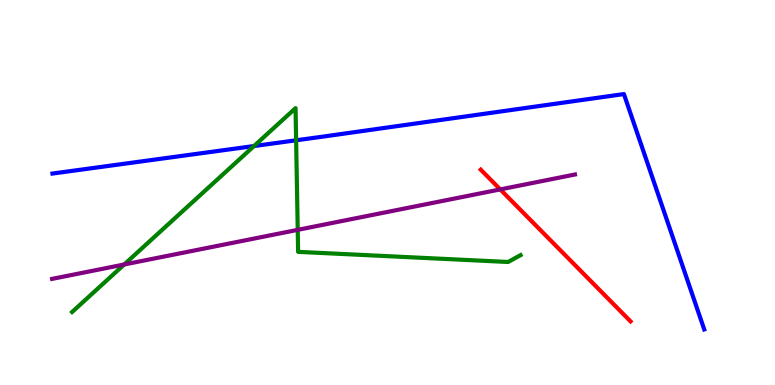[{'lines': ['blue', 'red'], 'intersections': []}, {'lines': ['green', 'red'], 'intersections': []}, {'lines': ['purple', 'red'], 'intersections': [{'x': 6.45, 'y': 5.08}]}, {'lines': ['blue', 'green'], 'intersections': [{'x': 3.28, 'y': 6.21}, {'x': 3.82, 'y': 6.36}]}, {'lines': ['blue', 'purple'], 'intersections': []}, {'lines': ['green', 'purple'], 'intersections': [{'x': 1.6, 'y': 3.13}, {'x': 3.84, 'y': 4.03}]}]